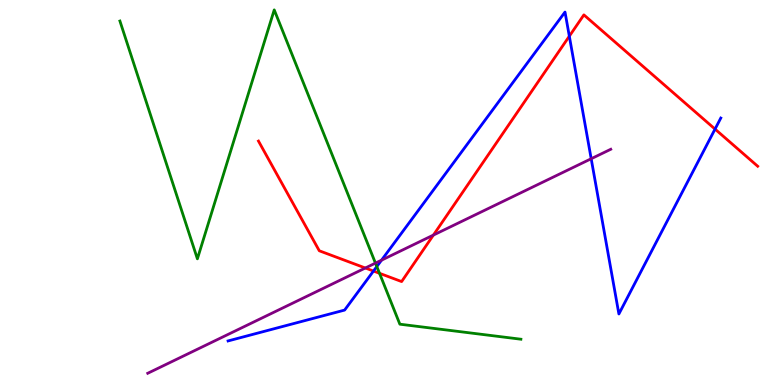[{'lines': ['blue', 'red'], 'intersections': [{'x': 4.82, 'y': 2.96}, {'x': 7.35, 'y': 9.06}, {'x': 9.23, 'y': 6.65}]}, {'lines': ['green', 'red'], 'intersections': [{'x': 4.9, 'y': 2.9}]}, {'lines': ['purple', 'red'], 'intersections': [{'x': 4.71, 'y': 3.04}, {'x': 5.59, 'y': 3.89}]}, {'lines': ['blue', 'green'], 'intersections': [{'x': 4.86, 'y': 3.08}]}, {'lines': ['blue', 'purple'], 'intersections': [{'x': 4.92, 'y': 3.24}, {'x': 7.63, 'y': 5.88}]}, {'lines': ['green', 'purple'], 'intersections': [{'x': 4.84, 'y': 3.17}]}]